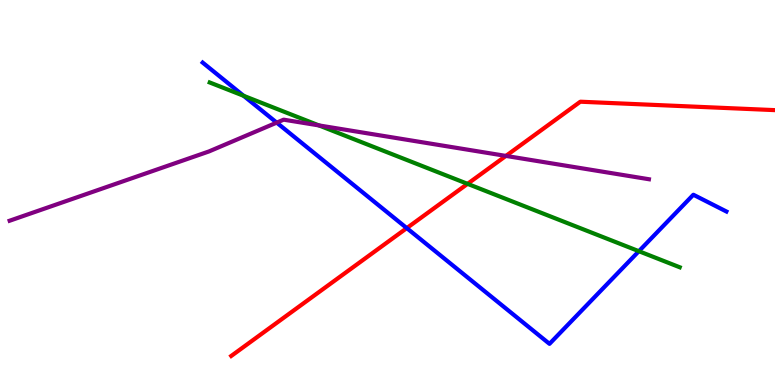[{'lines': ['blue', 'red'], 'intersections': [{'x': 5.25, 'y': 4.08}]}, {'lines': ['green', 'red'], 'intersections': [{'x': 6.03, 'y': 5.22}]}, {'lines': ['purple', 'red'], 'intersections': [{'x': 6.53, 'y': 5.95}]}, {'lines': ['blue', 'green'], 'intersections': [{'x': 3.14, 'y': 7.51}, {'x': 8.24, 'y': 3.48}]}, {'lines': ['blue', 'purple'], 'intersections': [{'x': 3.57, 'y': 6.81}]}, {'lines': ['green', 'purple'], 'intersections': [{'x': 4.12, 'y': 6.74}]}]